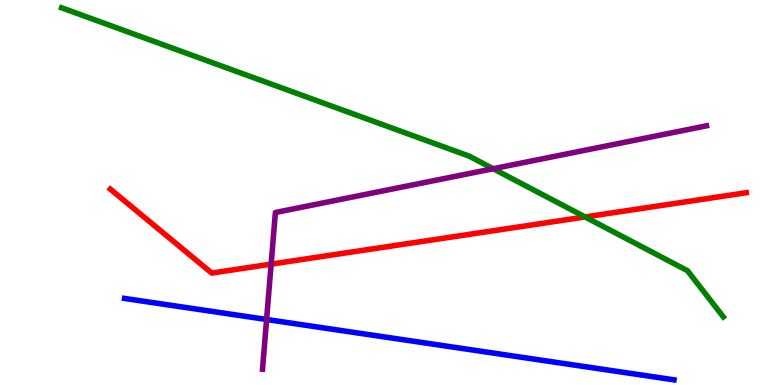[{'lines': ['blue', 'red'], 'intersections': []}, {'lines': ['green', 'red'], 'intersections': [{'x': 7.55, 'y': 4.36}]}, {'lines': ['purple', 'red'], 'intersections': [{'x': 3.5, 'y': 3.14}]}, {'lines': ['blue', 'green'], 'intersections': []}, {'lines': ['blue', 'purple'], 'intersections': [{'x': 3.44, 'y': 1.7}]}, {'lines': ['green', 'purple'], 'intersections': [{'x': 6.36, 'y': 5.62}]}]